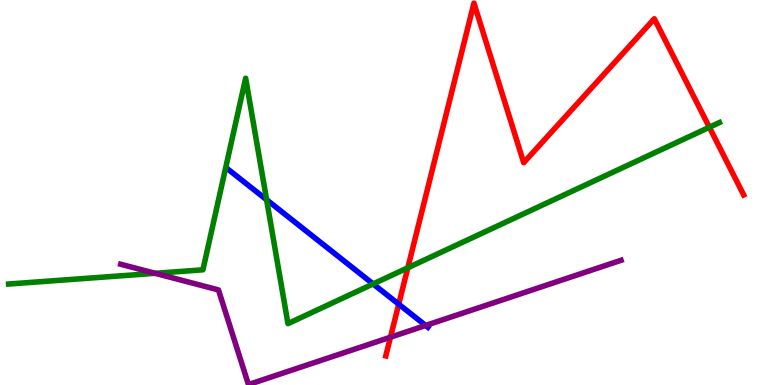[{'lines': ['blue', 'red'], 'intersections': [{'x': 5.14, 'y': 2.1}]}, {'lines': ['green', 'red'], 'intersections': [{'x': 5.26, 'y': 3.05}, {'x': 9.15, 'y': 6.69}]}, {'lines': ['purple', 'red'], 'intersections': [{'x': 5.04, 'y': 1.24}]}, {'lines': ['blue', 'green'], 'intersections': [{'x': 3.44, 'y': 4.81}, {'x': 4.81, 'y': 2.63}]}, {'lines': ['blue', 'purple'], 'intersections': [{'x': 5.49, 'y': 1.55}]}, {'lines': ['green', 'purple'], 'intersections': [{'x': 2.0, 'y': 2.9}]}]